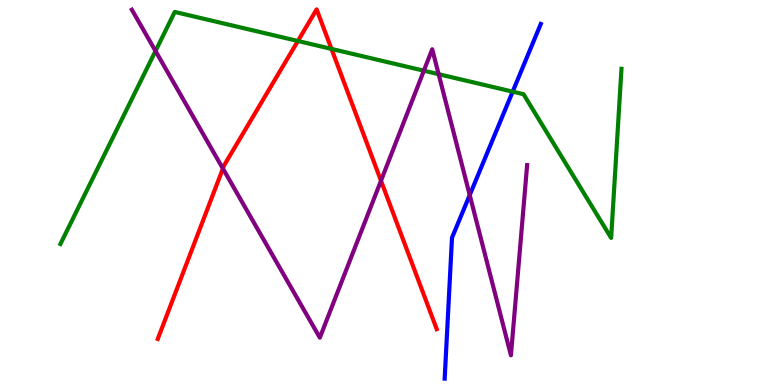[{'lines': ['blue', 'red'], 'intersections': []}, {'lines': ['green', 'red'], 'intersections': [{'x': 3.84, 'y': 8.94}, {'x': 4.28, 'y': 8.73}]}, {'lines': ['purple', 'red'], 'intersections': [{'x': 2.88, 'y': 5.62}, {'x': 4.92, 'y': 5.31}]}, {'lines': ['blue', 'green'], 'intersections': [{'x': 6.62, 'y': 7.62}]}, {'lines': ['blue', 'purple'], 'intersections': [{'x': 6.06, 'y': 4.93}]}, {'lines': ['green', 'purple'], 'intersections': [{'x': 2.01, 'y': 8.68}, {'x': 5.47, 'y': 8.16}, {'x': 5.66, 'y': 8.07}]}]